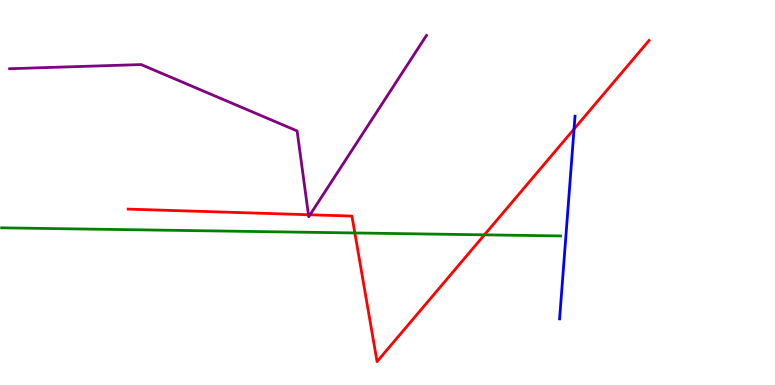[{'lines': ['blue', 'red'], 'intersections': [{'x': 7.41, 'y': 6.65}]}, {'lines': ['green', 'red'], 'intersections': [{'x': 4.58, 'y': 3.95}, {'x': 6.25, 'y': 3.9}]}, {'lines': ['purple', 'red'], 'intersections': [{'x': 3.98, 'y': 4.42}, {'x': 4.0, 'y': 4.42}]}, {'lines': ['blue', 'green'], 'intersections': []}, {'lines': ['blue', 'purple'], 'intersections': []}, {'lines': ['green', 'purple'], 'intersections': []}]